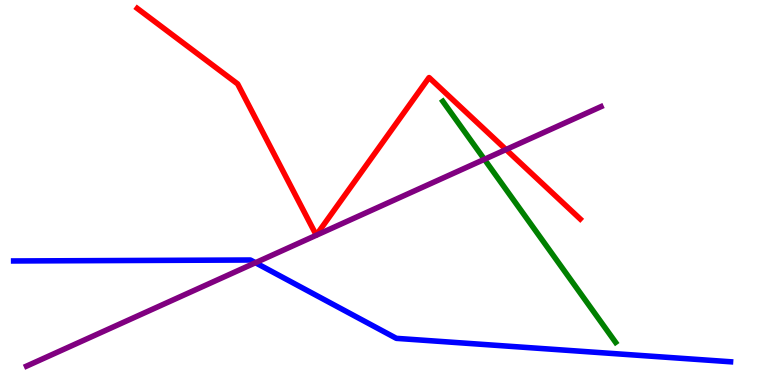[{'lines': ['blue', 'red'], 'intersections': []}, {'lines': ['green', 'red'], 'intersections': []}, {'lines': ['purple', 'red'], 'intersections': [{'x': 6.53, 'y': 6.12}]}, {'lines': ['blue', 'green'], 'intersections': []}, {'lines': ['blue', 'purple'], 'intersections': [{'x': 3.3, 'y': 3.18}]}, {'lines': ['green', 'purple'], 'intersections': [{'x': 6.25, 'y': 5.86}]}]